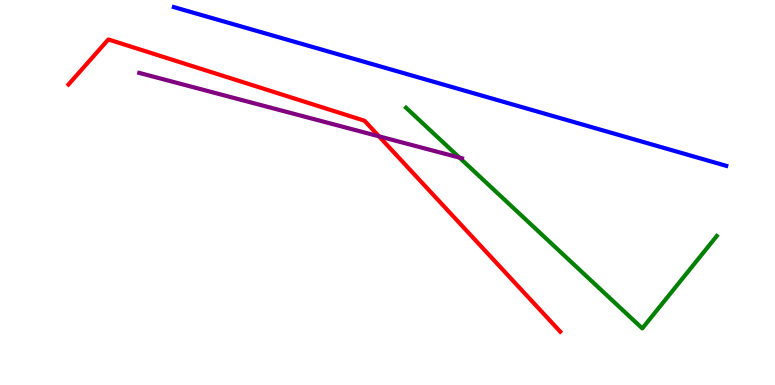[{'lines': ['blue', 'red'], 'intersections': []}, {'lines': ['green', 'red'], 'intersections': []}, {'lines': ['purple', 'red'], 'intersections': [{'x': 4.89, 'y': 6.46}]}, {'lines': ['blue', 'green'], 'intersections': []}, {'lines': ['blue', 'purple'], 'intersections': []}, {'lines': ['green', 'purple'], 'intersections': [{'x': 5.93, 'y': 5.91}]}]